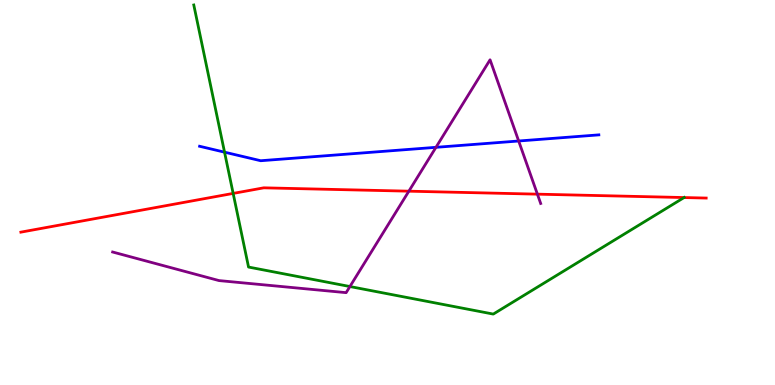[{'lines': ['blue', 'red'], 'intersections': []}, {'lines': ['green', 'red'], 'intersections': [{'x': 3.01, 'y': 4.98}, {'x': 8.83, 'y': 4.87}]}, {'lines': ['purple', 'red'], 'intersections': [{'x': 5.28, 'y': 5.03}, {'x': 6.93, 'y': 4.96}]}, {'lines': ['blue', 'green'], 'intersections': [{'x': 2.9, 'y': 6.05}]}, {'lines': ['blue', 'purple'], 'intersections': [{'x': 5.63, 'y': 6.17}, {'x': 6.69, 'y': 6.34}]}, {'lines': ['green', 'purple'], 'intersections': [{'x': 4.52, 'y': 2.56}]}]